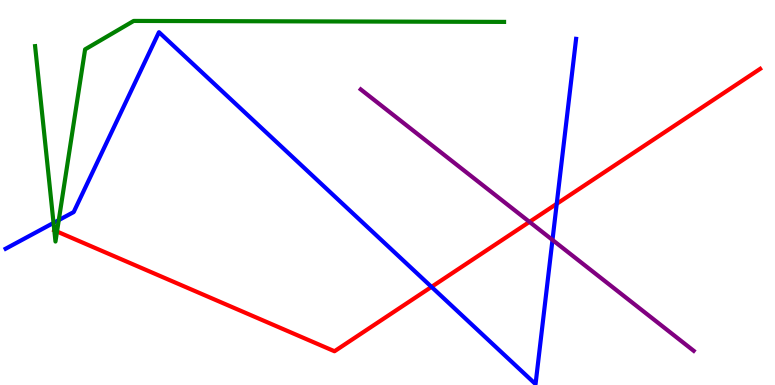[{'lines': ['blue', 'red'], 'intersections': [{'x': 5.57, 'y': 2.55}, {'x': 7.18, 'y': 4.71}]}, {'lines': ['green', 'red'], 'intersections': [{'x': 0.701, 'y': 4.02}, {'x': 0.736, 'y': 3.99}]}, {'lines': ['purple', 'red'], 'intersections': [{'x': 6.83, 'y': 4.24}]}, {'lines': ['blue', 'green'], 'intersections': [{'x': 0.691, 'y': 4.21}, {'x': 0.758, 'y': 4.28}]}, {'lines': ['blue', 'purple'], 'intersections': [{'x': 7.13, 'y': 3.77}]}, {'lines': ['green', 'purple'], 'intersections': []}]